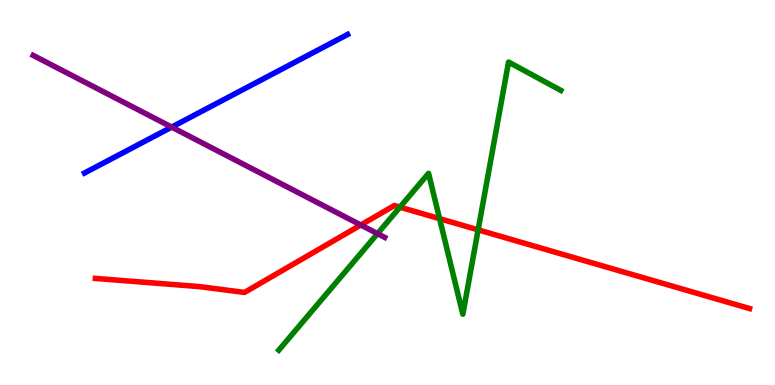[{'lines': ['blue', 'red'], 'intersections': []}, {'lines': ['green', 'red'], 'intersections': [{'x': 5.16, 'y': 4.62}, {'x': 5.67, 'y': 4.32}, {'x': 6.17, 'y': 4.03}]}, {'lines': ['purple', 'red'], 'intersections': [{'x': 4.66, 'y': 4.16}]}, {'lines': ['blue', 'green'], 'intersections': []}, {'lines': ['blue', 'purple'], 'intersections': [{'x': 2.22, 'y': 6.7}]}, {'lines': ['green', 'purple'], 'intersections': [{'x': 4.87, 'y': 3.93}]}]